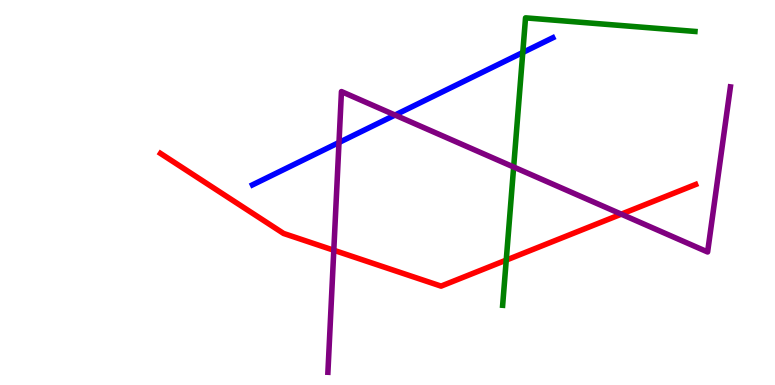[{'lines': ['blue', 'red'], 'intersections': []}, {'lines': ['green', 'red'], 'intersections': [{'x': 6.53, 'y': 3.24}]}, {'lines': ['purple', 'red'], 'intersections': [{'x': 4.31, 'y': 3.5}, {'x': 8.02, 'y': 4.44}]}, {'lines': ['blue', 'green'], 'intersections': [{'x': 6.75, 'y': 8.64}]}, {'lines': ['blue', 'purple'], 'intersections': [{'x': 4.37, 'y': 6.3}, {'x': 5.1, 'y': 7.01}]}, {'lines': ['green', 'purple'], 'intersections': [{'x': 6.63, 'y': 5.66}]}]